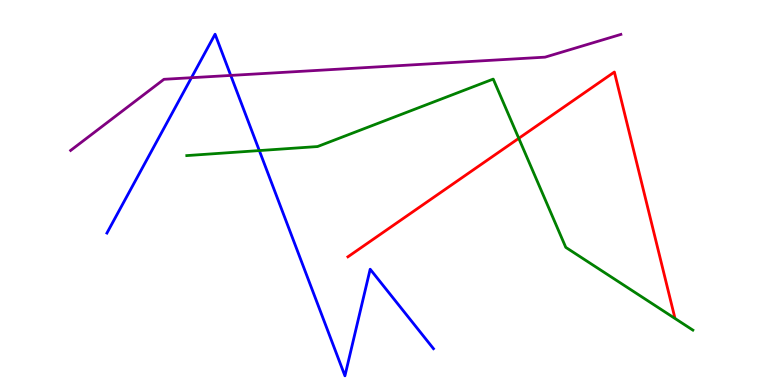[{'lines': ['blue', 'red'], 'intersections': []}, {'lines': ['green', 'red'], 'intersections': [{'x': 6.69, 'y': 6.41}]}, {'lines': ['purple', 'red'], 'intersections': []}, {'lines': ['blue', 'green'], 'intersections': [{'x': 3.35, 'y': 6.09}]}, {'lines': ['blue', 'purple'], 'intersections': [{'x': 2.47, 'y': 7.98}, {'x': 2.98, 'y': 8.04}]}, {'lines': ['green', 'purple'], 'intersections': []}]